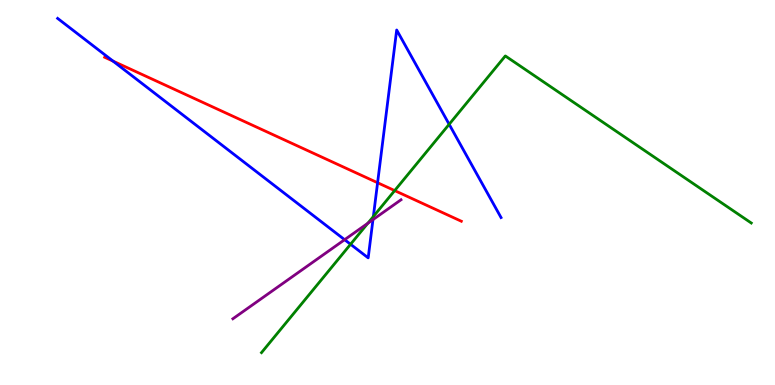[{'lines': ['blue', 'red'], 'intersections': [{'x': 1.46, 'y': 8.41}, {'x': 4.87, 'y': 5.25}]}, {'lines': ['green', 'red'], 'intersections': [{'x': 5.09, 'y': 5.05}]}, {'lines': ['purple', 'red'], 'intersections': []}, {'lines': ['blue', 'green'], 'intersections': [{'x': 4.52, 'y': 3.66}, {'x': 4.82, 'y': 4.38}, {'x': 5.8, 'y': 6.77}]}, {'lines': ['blue', 'purple'], 'intersections': [{'x': 4.45, 'y': 3.77}, {'x': 4.81, 'y': 4.3}]}, {'lines': ['green', 'purple'], 'intersections': [{'x': 4.75, 'y': 4.2}]}]